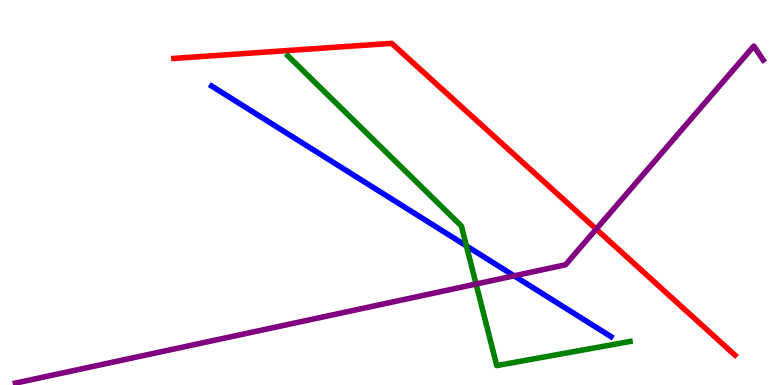[{'lines': ['blue', 'red'], 'intersections': []}, {'lines': ['green', 'red'], 'intersections': []}, {'lines': ['purple', 'red'], 'intersections': [{'x': 7.69, 'y': 4.05}]}, {'lines': ['blue', 'green'], 'intersections': [{'x': 6.02, 'y': 3.61}]}, {'lines': ['blue', 'purple'], 'intersections': [{'x': 6.63, 'y': 2.84}]}, {'lines': ['green', 'purple'], 'intersections': [{'x': 6.14, 'y': 2.62}]}]